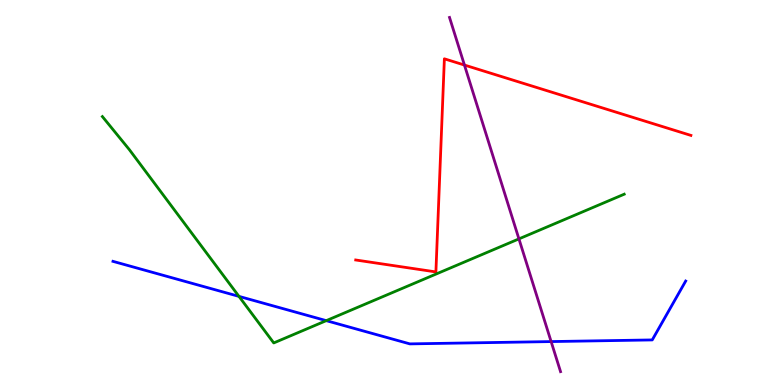[{'lines': ['blue', 'red'], 'intersections': []}, {'lines': ['green', 'red'], 'intersections': []}, {'lines': ['purple', 'red'], 'intersections': [{'x': 5.99, 'y': 8.31}]}, {'lines': ['blue', 'green'], 'intersections': [{'x': 3.08, 'y': 2.3}, {'x': 4.21, 'y': 1.67}]}, {'lines': ['blue', 'purple'], 'intersections': [{'x': 7.11, 'y': 1.13}]}, {'lines': ['green', 'purple'], 'intersections': [{'x': 6.7, 'y': 3.8}]}]